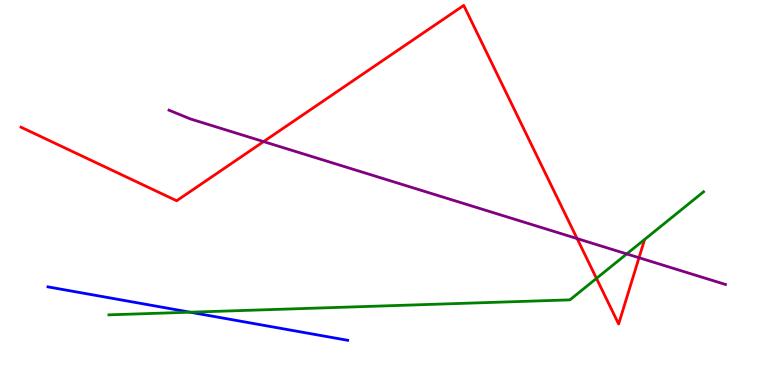[{'lines': ['blue', 'red'], 'intersections': []}, {'lines': ['green', 'red'], 'intersections': [{'x': 7.7, 'y': 2.77}]}, {'lines': ['purple', 'red'], 'intersections': [{'x': 3.4, 'y': 6.32}, {'x': 7.45, 'y': 3.8}, {'x': 8.25, 'y': 3.31}]}, {'lines': ['blue', 'green'], 'intersections': [{'x': 2.45, 'y': 1.89}]}, {'lines': ['blue', 'purple'], 'intersections': []}, {'lines': ['green', 'purple'], 'intersections': [{'x': 8.09, 'y': 3.4}]}]